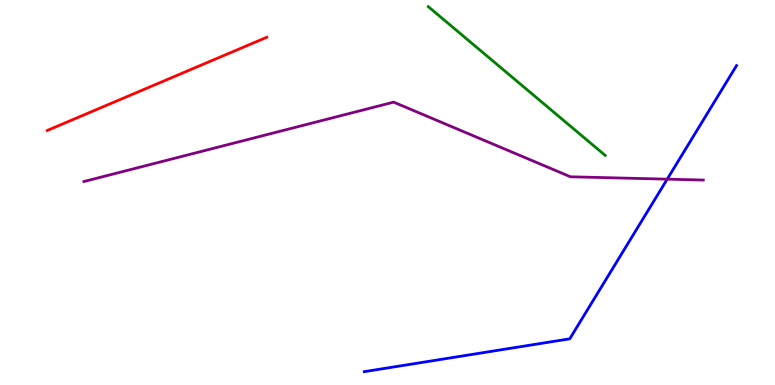[{'lines': ['blue', 'red'], 'intersections': []}, {'lines': ['green', 'red'], 'intersections': []}, {'lines': ['purple', 'red'], 'intersections': []}, {'lines': ['blue', 'green'], 'intersections': []}, {'lines': ['blue', 'purple'], 'intersections': [{'x': 8.61, 'y': 5.35}]}, {'lines': ['green', 'purple'], 'intersections': []}]